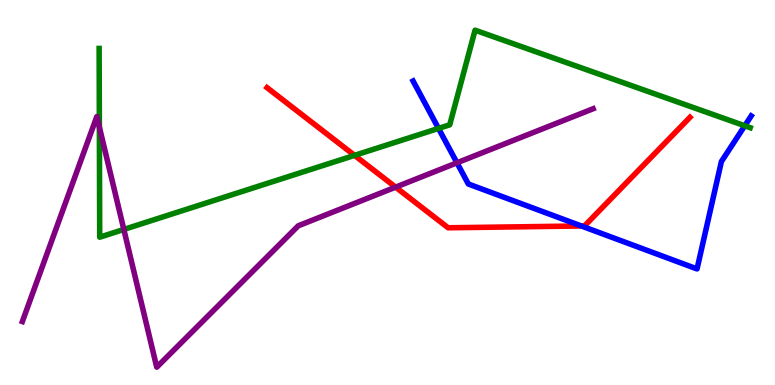[{'lines': ['blue', 'red'], 'intersections': [{'x': 7.5, 'y': 4.13}]}, {'lines': ['green', 'red'], 'intersections': [{'x': 4.57, 'y': 5.96}]}, {'lines': ['purple', 'red'], 'intersections': [{'x': 5.1, 'y': 5.14}]}, {'lines': ['blue', 'green'], 'intersections': [{'x': 5.66, 'y': 6.66}, {'x': 9.61, 'y': 6.73}]}, {'lines': ['blue', 'purple'], 'intersections': [{'x': 5.9, 'y': 5.77}]}, {'lines': ['green', 'purple'], 'intersections': [{'x': 1.28, 'y': 6.7}, {'x': 1.6, 'y': 4.04}]}]